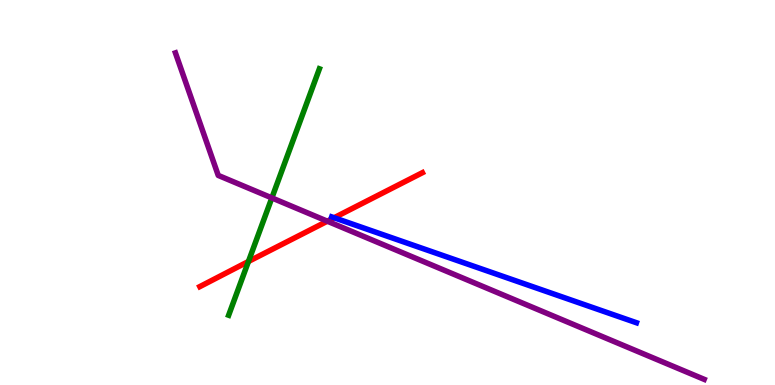[{'lines': ['blue', 'red'], 'intersections': [{'x': 4.31, 'y': 4.34}]}, {'lines': ['green', 'red'], 'intersections': [{'x': 3.21, 'y': 3.21}]}, {'lines': ['purple', 'red'], 'intersections': [{'x': 4.22, 'y': 4.25}]}, {'lines': ['blue', 'green'], 'intersections': []}, {'lines': ['blue', 'purple'], 'intersections': []}, {'lines': ['green', 'purple'], 'intersections': [{'x': 3.51, 'y': 4.86}]}]